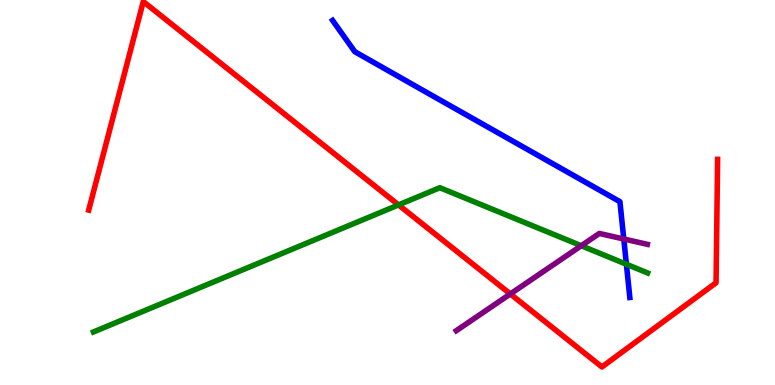[{'lines': ['blue', 'red'], 'intersections': []}, {'lines': ['green', 'red'], 'intersections': [{'x': 5.14, 'y': 4.68}]}, {'lines': ['purple', 'red'], 'intersections': [{'x': 6.58, 'y': 2.36}]}, {'lines': ['blue', 'green'], 'intersections': [{'x': 8.08, 'y': 3.14}]}, {'lines': ['blue', 'purple'], 'intersections': [{'x': 8.05, 'y': 3.79}]}, {'lines': ['green', 'purple'], 'intersections': [{'x': 7.5, 'y': 3.62}]}]